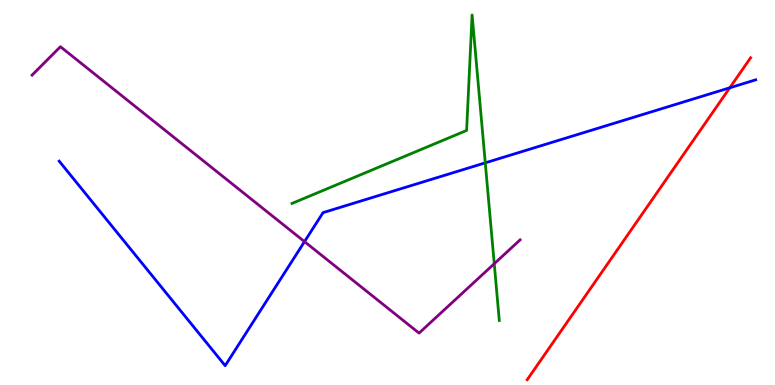[{'lines': ['blue', 'red'], 'intersections': [{'x': 9.42, 'y': 7.72}]}, {'lines': ['green', 'red'], 'intersections': []}, {'lines': ['purple', 'red'], 'intersections': []}, {'lines': ['blue', 'green'], 'intersections': [{'x': 6.26, 'y': 5.77}]}, {'lines': ['blue', 'purple'], 'intersections': [{'x': 3.93, 'y': 3.72}]}, {'lines': ['green', 'purple'], 'intersections': [{'x': 6.38, 'y': 3.15}]}]